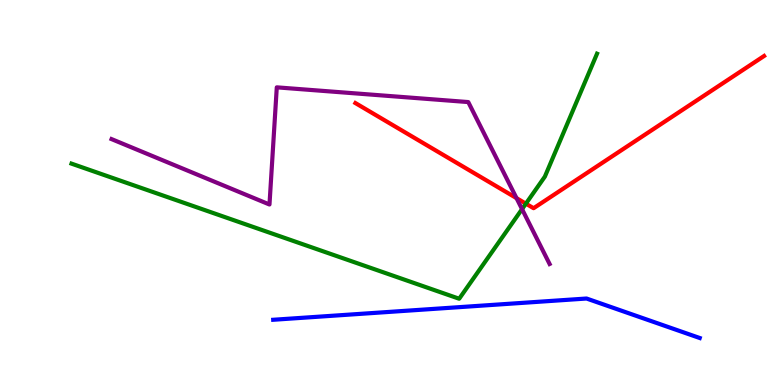[{'lines': ['blue', 'red'], 'intersections': []}, {'lines': ['green', 'red'], 'intersections': [{'x': 6.79, 'y': 4.71}]}, {'lines': ['purple', 'red'], 'intersections': [{'x': 6.66, 'y': 4.85}]}, {'lines': ['blue', 'green'], 'intersections': []}, {'lines': ['blue', 'purple'], 'intersections': []}, {'lines': ['green', 'purple'], 'intersections': [{'x': 6.74, 'y': 4.57}]}]